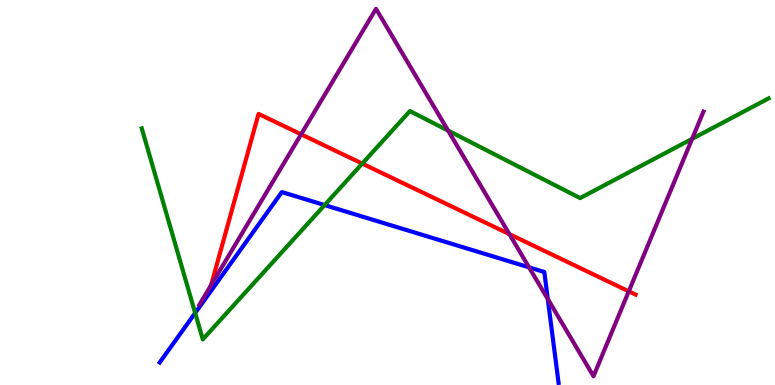[{'lines': ['blue', 'red'], 'intersections': []}, {'lines': ['green', 'red'], 'intersections': [{'x': 4.67, 'y': 5.75}]}, {'lines': ['purple', 'red'], 'intersections': [{'x': 2.72, 'y': 2.59}, {'x': 3.89, 'y': 6.51}, {'x': 6.57, 'y': 3.92}, {'x': 8.11, 'y': 2.43}]}, {'lines': ['blue', 'green'], 'intersections': [{'x': 2.52, 'y': 1.87}, {'x': 4.19, 'y': 4.67}]}, {'lines': ['blue', 'purple'], 'intersections': [{'x': 6.83, 'y': 3.06}, {'x': 7.07, 'y': 2.23}]}, {'lines': ['green', 'purple'], 'intersections': [{'x': 5.78, 'y': 6.61}, {'x': 8.93, 'y': 6.39}]}]